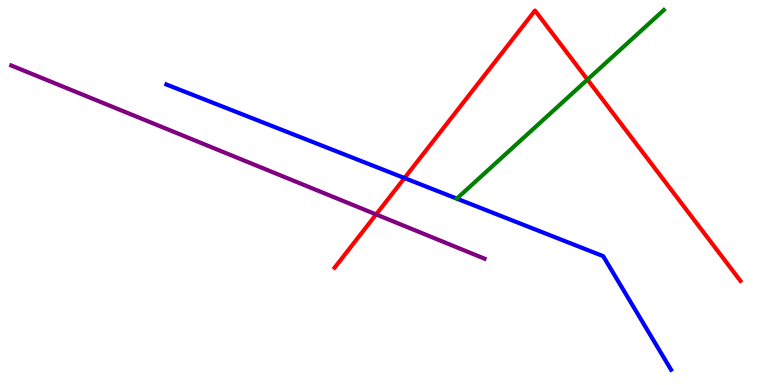[{'lines': ['blue', 'red'], 'intersections': [{'x': 5.22, 'y': 5.38}]}, {'lines': ['green', 'red'], 'intersections': [{'x': 7.58, 'y': 7.93}]}, {'lines': ['purple', 'red'], 'intersections': [{'x': 4.85, 'y': 4.43}]}, {'lines': ['blue', 'green'], 'intersections': []}, {'lines': ['blue', 'purple'], 'intersections': []}, {'lines': ['green', 'purple'], 'intersections': []}]